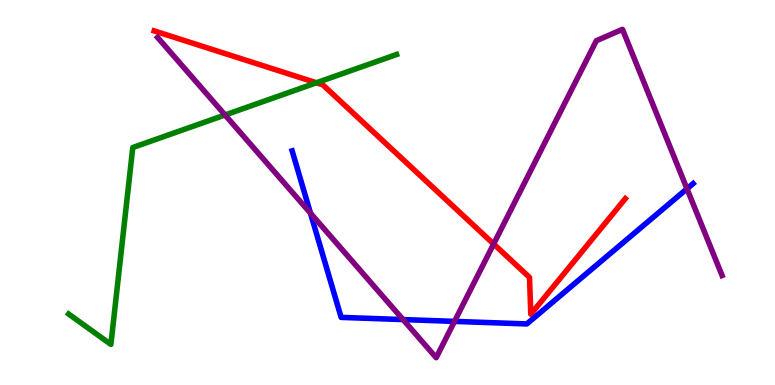[{'lines': ['blue', 'red'], 'intersections': []}, {'lines': ['green', 'red'], 'intersections': [{'x': 4.08, 'y': 7.85}]}, {'lines': ['purple', 'red'], 'intersections': [{'x': 6.37, 'y': 3.66}]}, {'lines': ['blue', 'green'], 'intersections': []}, {'lines': ['blue', 'purple'], 'intersections': [{'x': 4.01, 'y': 4.46}, {'x': 5.2, 'y': 1.7}, {'x': 5.86, 'y': 1.65}, {'x': 8.86, 'y': 5.1}]}, {'lines': ['green', 'purple'], 'intersections': [{'x': 2.9, 'y': 7.01}]}]